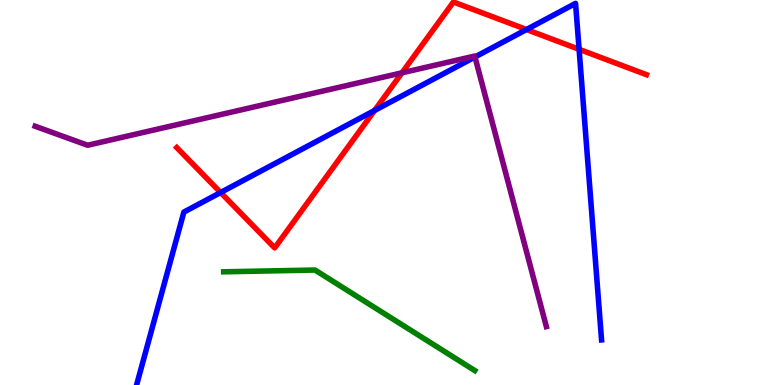[{'lines': ['blue', 'red'], 'intersections': [{'x': 2.85, 'y': 5.0}, {'x': 4.83, 'y': 7.13}, {'x': 6.79, 'y': 9.23}, {'x': 7.47, 'y': 8.72}]}, {'lines': ['green', 'red'], 'intersections': []}, {'lines': ['purple', 'red'], 'intersections': [{'x': 5.19, 'y': 8.11}]}, {'lines': ['blue', 'green'], 'intersections': []}, {'lines': ['blue', 'purple'], 'intersections': [{'x': 6.13, 'y': 8.52}]}, {'lines': ['green', 'purple'], 'intersections': []}]